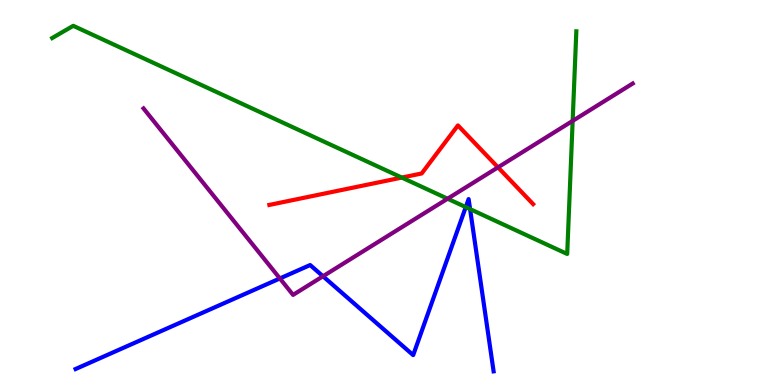[{'lines': ['blue', 'red'], 'intersections': []}, {'lines': ['green', 'red'], 'intersections': [{'x': 5.18, 'y': 5.39}]}, {'lines': ['purple', 'red'], 'intersections': [{'x': 6.43, 'y': 5.65}]}, {'lines': ['blue', 'green'], 'intersections': [{'x': 6.01, 'y': 4.62}, {'x': 6.07, 'y': 4.57}]}, {'lines': ['blue', 'purple'], 'intersections': [{'x': 3.61, 'y': 2.77}, {'x': 4.17, 'y': 2.82}]}, {'lines': ['green', 'purple'], 'intersections': [{'x': 5.78, 'y': 4.84}, {'x': 7.39, 'y': 6.86}]}]